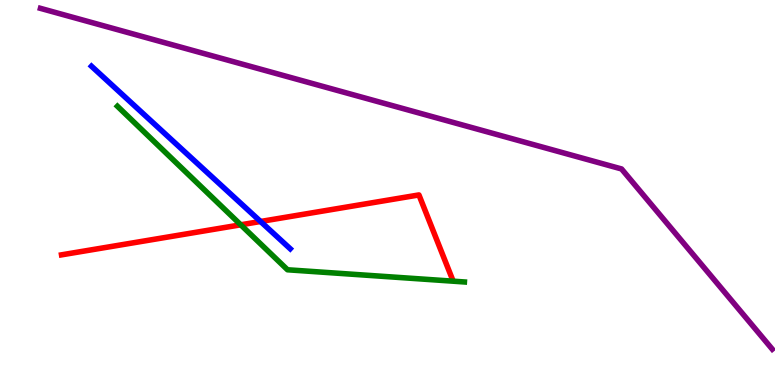[{'lines': ['blue', 'red'], 'intersections': [{'x': 3.36, 'y': 4.25}]}, {'lines': ['green', 'red'], 'intersections': [{'x': 3.11, 'y': 4.16}]}, {'lines': ['purple', 'red'], 'intersections': []}, {'lines': ['blue', 'green'], 'intersections': []}, {'lines': ['blue', 'purple'], 'intersections': []}, {'lines': ['green', 'purple'], 'intersections': []}]